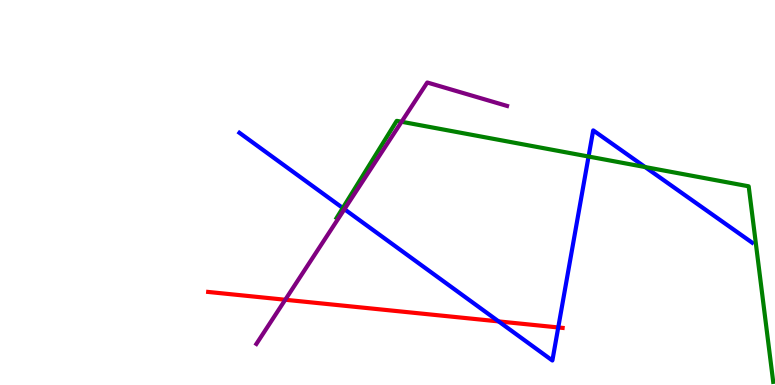[{'lines': ['blue', 'red'], 'intersections': [{'x': 6.43, 'y': 1.65}, {'x': 7.2, 'y': 1.49}]}, {'lines': ['green', 'red'], 'intersections': []}, {'lines': ['purple', 'red'], 'intersections': [{'x': 3.68, 'y': 2.21}]}, {'lines': ['blue', 'green'], 'intersections': [{'x': 4.42, 'y': 4.6}, {'x': 7.59, 'y': 5.93}, {'x': 8.32, 'y': 5.66}]}, {'lines': ['blue', 'purple'], 'intersections': [{'x': 4.44, 'y': 4.57}]}, {'lines': ['green', 'purple'], 'intersections': [{'x': 5.18, 'y': 6.84}]}]